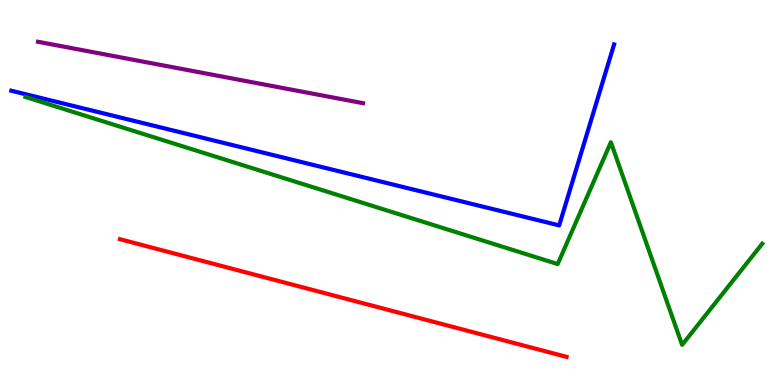[{'lines': ['blue', 'red'], 'intersections': []}, {'lines': ['green', 'red'], 'intersections': []}, {'lines': ['purple', 'red'], 'intersections': []}, {'lines': ['blue', 'green'], 'intersections': []}, {'lines': ['blue', 'purple'], 'intersections': []}, {'lines': ['green', 'purple'], 'intersections': []}]